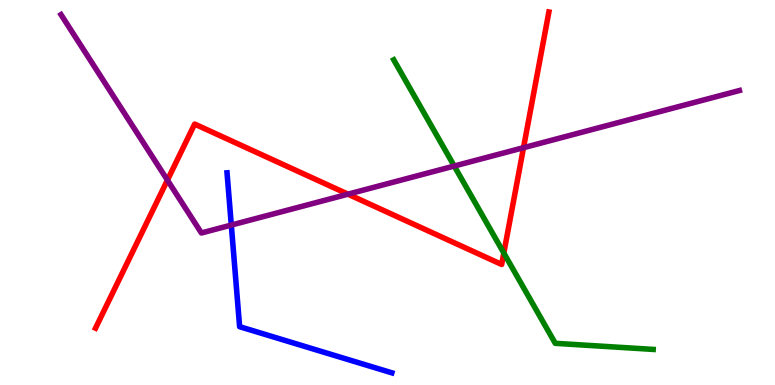[{'lines': ['blue', 'red'], 'intersections': []}, {'lines': ['green', 'red'], 'intersections': [{'x': 6.5, 'y': 3.43}]}, {'lines': ['purple', 'red'], 'intersections': [{'x': 2.16, 'y': 5.32}, {'x': 4.49, 'y': 4.96}, {'x': 6.75, 'y': 6.16}]}, {'lines': ['blue', 'green'], 'intersections': []}, {'lines': ['blue', 'purple'], 'intersections': [{'x': 2.98, 'y': 4.15}]}, {'lines': ['green', 'purple'], 'intersections': [{'x': 5.86, 'y': 5.69}]}]